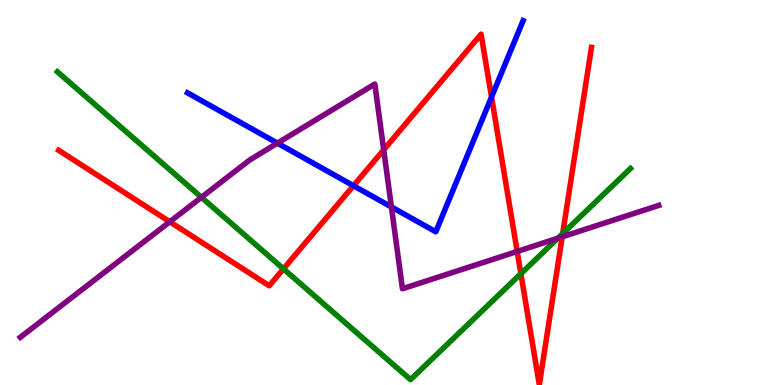[{'lines': ['blue', 'red'], 'intersections': [{'x': 4.56, 'y': 5.18}, {'x': 6.34, 'y': 7.48}]}, {'lines': ['green', 'red'], 'intersections': [{'x': 3.66, 'y': 3.02}, {'x': 6.72, 'y': 2.89}, {'x': 7.26, 'y': 3.93}]}, {'lines': ['purple', 'red'], 'intersections': [{'x': 2.19, 'y': 4.24}, {'x': 4.95, 'y': 6.11}, {'x': 6.67, 'y': 3.47}, {'x': 7.25, 'y': 3.85}]}, {'lines': ['blue', 'green'], 'intersections': []}, {'lines': ['blue', 'purple'], 'intersections': [{'x': 3.58, 'y': 6.28}, {'x': 5.05, 'y': 4.62}]}, {'lines': ['green', 'purple'], 'intersections': [{'x': 2.6, 'y': 4.87}, {'x': 7.2, 'y': 3.81}]}]